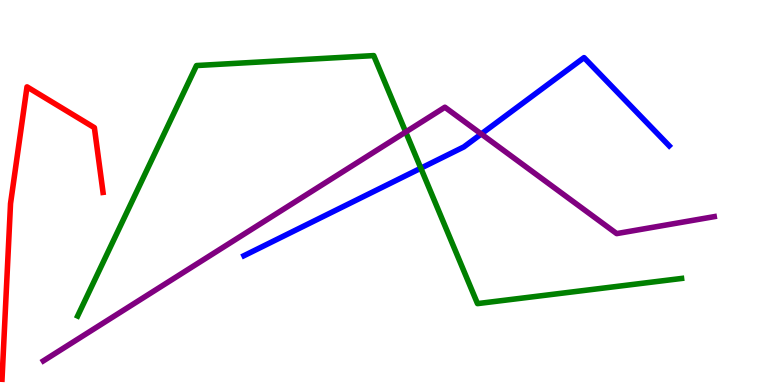[{'lines': ['blue', 'red'], 'intersections': []}, {'lines': ['green', 'red'], 'intersections': []}, {'lines': ['purple', 'red'], 'intersections': []}, {'lines': ['blue', 'green'], 'intersections': [{'x': 5.43, 'y': 5.63}]}, {'lines': ['blue', 'purple'], 'intersections': [{'x': 6.21, 'y': 6.52}]}, {'lines': ['green', 'purple'], 'intersections': [{'x': 5.23, 'y': 6.57}]}]